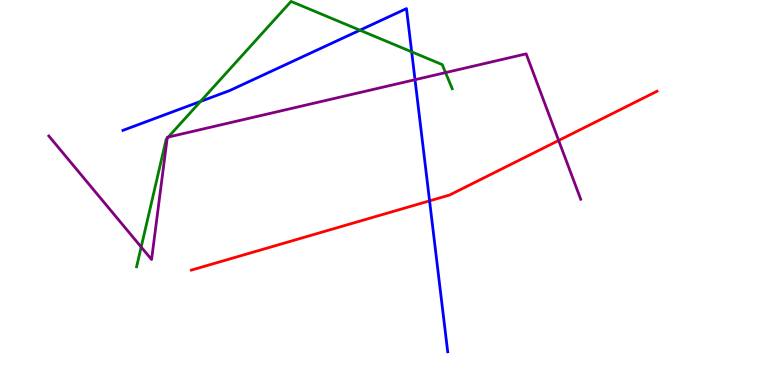[{'lines': ['blue', 'red'], 'intersections': [{'x': 5.54, 'y': 4.78}]}, {'lines': ['green', 'red'], 'intersections': []}, {'lines': ['purple', 'red'], 'intersections': [{'x': 7.21, 'y': 6.35}]}, {'lines': ['blue', 'green'], 'intersections': [{'x': 2.59, 'y': 7.37}, {'x': 4.64, 'y': 9.22}, {'x': 5.31, 'y': 8.65}]}, {'lines': ['blue', 'purple'], 'intersections': [{'x': 5.36, 'y': 7.93}]}, {'lines': ['green', 'purple'], 'intersections': [{'x': 1.82, 'y': 3.58}, {'x': 2.16, 'y': 6.41}, {'x': 2.17, 'y': 6.44}, {'x': 5.75, 'y': 8.11}]}]